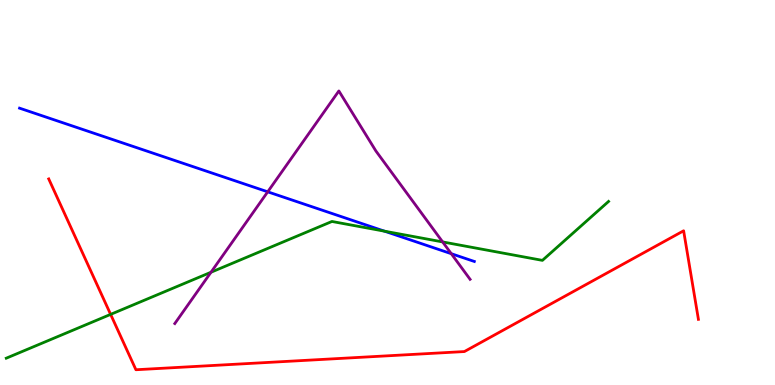[{'lines': ['blue', 'red'], 'intersections': []}, {'lines': ['green', 'red'], 'intersections': [{'x': 1.43, 'y': 1.83}]}, {'lines': ['purple', 'red'], 'intersections': []}, {'lines': ['blue', 'green'], 'intersections': [{'x': 4.96, 'y': 4.0}]}, {'lines': ['blue', 'purple'], 'intersections': [{'x': 3.45, 'y': 5.02}, {'x': 5.82, 'y': 3.41}]}, {'lines': ['green', 'purple'], 'intersections': [{'x': 2.72, 'y': 2.93}, {'x': 5.71, 'y': 3.72}]}]